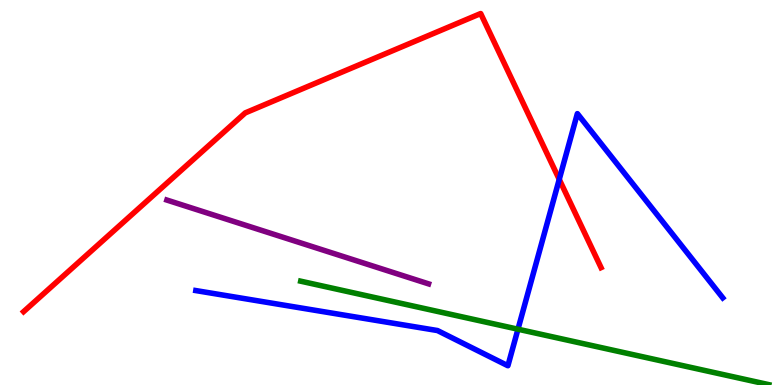[{'lines': ['blue', 'red'], 'intersections': [{'x': 7.22, 'y': 5.34}]}, {'lines': ['green', 'red'], 'intersections': []}, {'lines': ['purple', 'red'], 'intersections': []}, {'lines': ['blue', 'green'], 'intersections': [{'x': 6.68, 'y': 1.45}]}, {'lines': ['blue', 'purple'], 'intersections': []}, {'lines': ['green', 'purple'], 'intersections': []}]